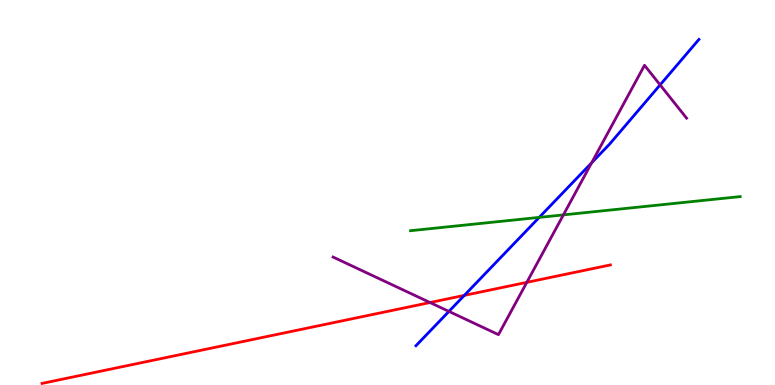[{'lines': ['blue', 'red'], 'intersections': [{'x': 5.99, 'y': 2.33}]}, {'lines': ['green', 'red'], 'intersections': []}, {'lines': ['purple', 'red'], 'intersections': [{'x': 5.55, 'y': 2.14}, {'x': 6.8, 'y': 2.67}]}, {'lines': ['blue', 'green'], 'intersections': [{'x': 6.96, 'y': 4.35}]}, {'lines': ['blue', 'purple'], 'intersections': [{'x': 5.79, 'y': 1.91}, {'x': 7.63, 'y': 5.77}, {'x': 8.52, 'y': 7.79}]}, {'lines': ['green', 'purple'], 'intersections': [{'x': 7.27, 'y': 4.42}]}]